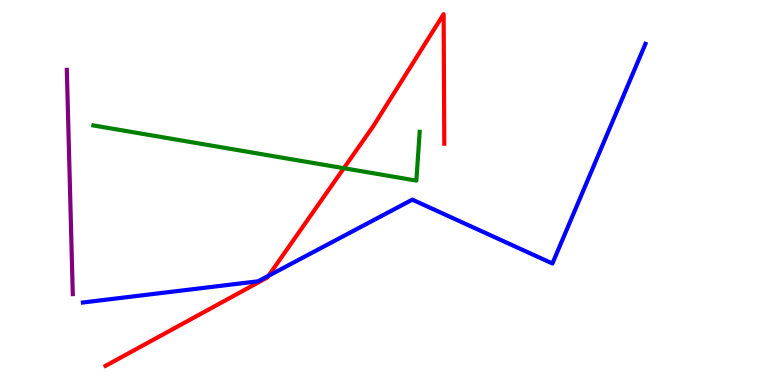[{'lines': ['blue', 'red'], 'intersections': [{'x': 3.46, 'y': 2.84}]}, {'lines': ['green', 'red'], 'intersections': [{'x': 4.44, 'y': 5.63}]}, {'lines': ['purple', 'red'], 'intersections': []}, {'lines': ['blue', 'green'], 'intersections': []}, {'lines': ['blue', 'purple'], 'intersections': []}, {'lines': ['green', 'purple'], 'intersections': []}]